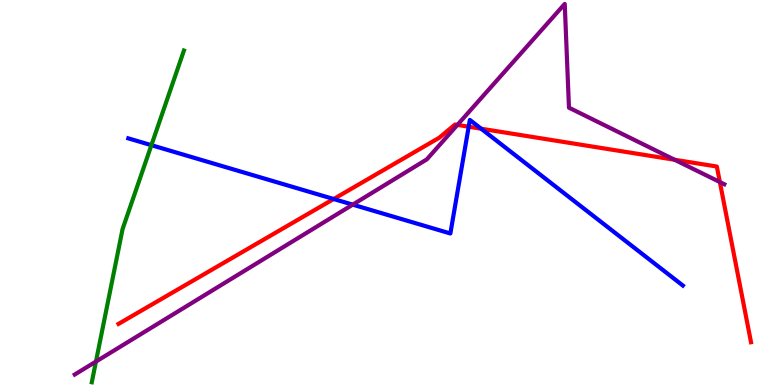[{'lines': ['blue', 'red'], 'intersections': [{'x': 4.31, 'y': 4.83}, {'x': 6.05, 'y': 6.71}, {'x': 6.21, 'y': 6.66}]}, {'lines': ['green', 'red'], 'intersections': []}, {'lines': ['purple', 'red'], 'intersections': [{'x': 5.9, 'y': 6.76}, {'x': 8.7, 'y': 5.85}, {'x': 9.29, 'y': 5.27}]}, {'lines': ['blue', 'green'], 'intersections': [{'x': 1.95, 'y': 6.23}]}, {'lines': ['blue', 'purple'], 'intersections': [{'x': 4.55, 'y': 4.68}]}, {'lines': ['green', 'purple'], 'intersections': [{'x': 1.24, 'y': 0.609}]}]